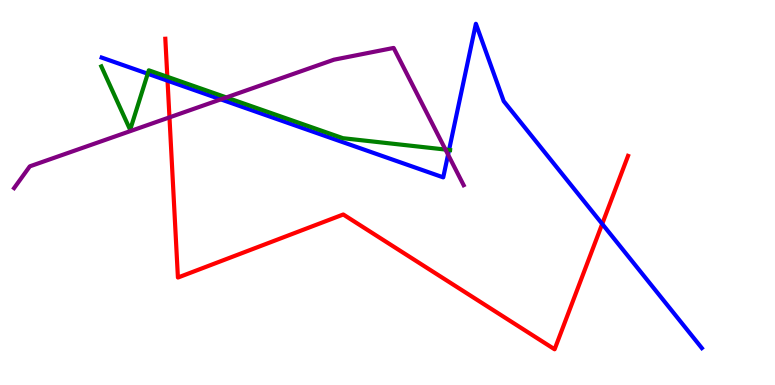[{'lines': ['blue', 'red'], 'intersections': [{'x': 2.16, 'y': 7.9}, {'x': 7.77, 'y': 4.18}]}, {'lines': ['green', 'red'], 'intersections': [{'x': 2.16, 'y': 8.01}]}, {'lines': ['purple', 'red'], 'intersections': [{'x': 2.19, 'y': 6.95}]}, {'lines': ['blue', 'green'], 'intersections': [{'x': 1.91, 'y': 8.08}, {'x': 5.79, 'y': 6.1}]}, {'lines': ['blue', 'purple'], 'intersections': [{'x': 2.85, 'y': 7.42}, {'x': 5.78, 'y': 5.98}]}, {'lines': ['green', 'purple'], 'intersections': [{'x': 2.92, 'y': 7.47}, {'x': 5.75, 'y': 6.12}]}]